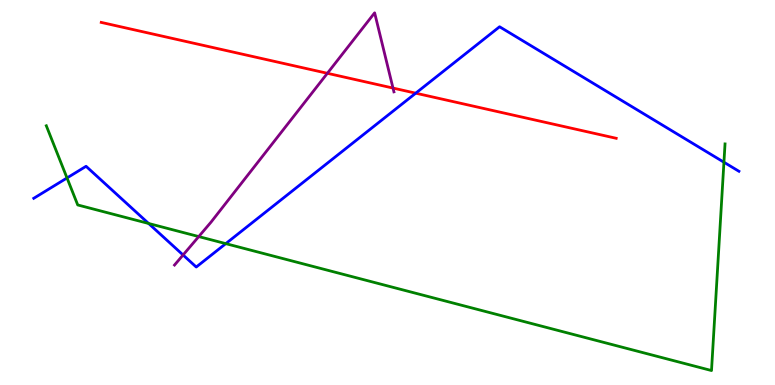[{'lines': ['blue', 'red'], 'intersections': [{'x': 5.36, 'y': 7.58}]}, {'lines': ['green', 'red'], 'intersections': []}, {'lines': ['purple', 'red'], 'intersections': [{'x': 4.22, 'y': 8.1}, {'x': 5.07, 'y': 7.71}]}, {'lines': ['blue', 'green'], 'intersections': [{'x': 0.865, 'y': 5.38}, {'x': 1.92, 'y': 4.2}, {'x': 2.91, 'y': 3.67}, {'x': 9.34, 'y': 5.79}]}, {'lines': ['blue', 'purple'], 'intersections': [{'x': 2.36, 'y': 3.38}]}, {'lines': ['green', 'purple'], 'intersections': [{'x': 2.56, 'y': 3.86}]}]